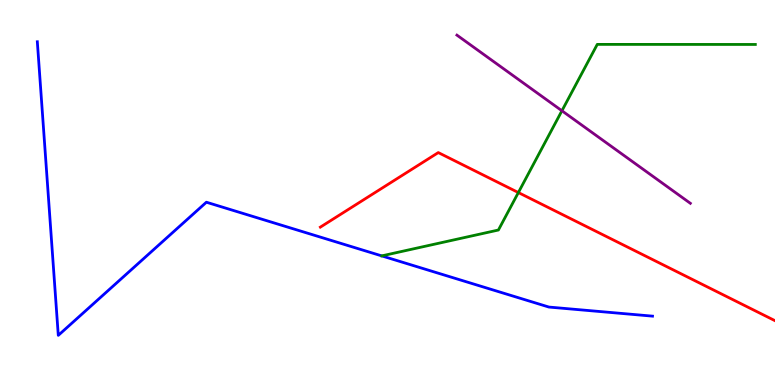[{'lines': ['blue', 'red'], 'intersections': []}, {'lines': ['green', 'red'], 'intersections': [{'x': 6.69, 'y': 5.0}]}, {'lines': ['purple', 'red'], 'intersections': []}, {'lines': ['blue', 'green'], 'intersections': []}, {'lines': ['blue', 'purple'], 'intersections': []}, {'lines': ['green', 'purple'], 'intersections': [{'x': 7.25, 'y': 7.12}]}]